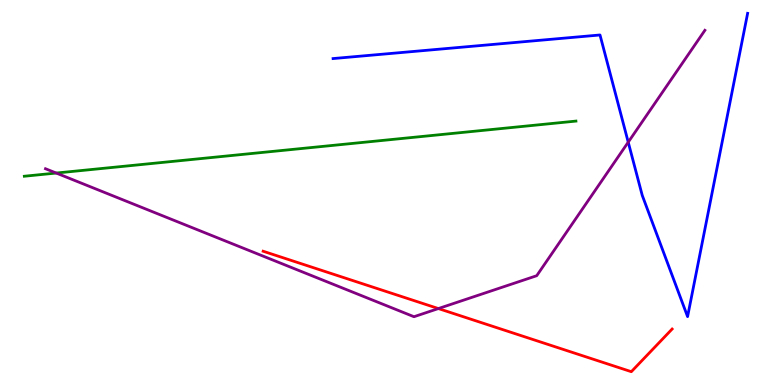[{'lines': ['blue', 'red'], 'intersections': []}, {'lines': ['green', 'red'], 'intersections': []}, {'lines': ['purple', 'red'], 'intersections': [{'x': 5.66, 'y': 1.99}]}, {'lines': ['blue', 'green'], 'intersections': []}, {'lines': ['blue', 'purple'], 'intersections': [{'x': 8.11, 'y': 6.31}]}, {'lines': ['green', 'purple'], 'intersections': [{'x': 0.726, 'y': 5.51}]}]